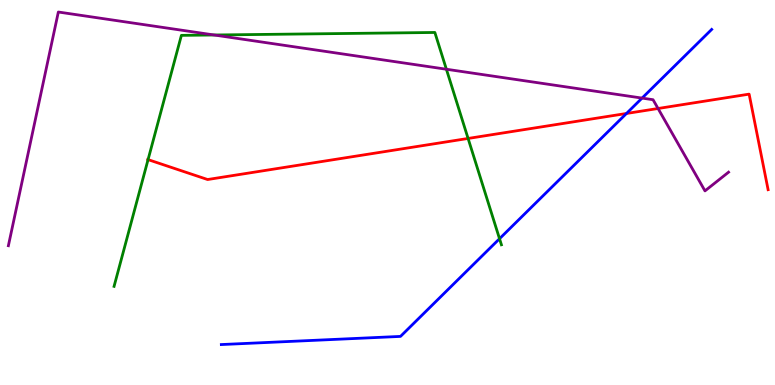[{'lines': ['blue', 'red'], 'intersections': [{'x': 8.08, 'y': 7.05}]}, {'lines': ['green', 'red'], 'intersections': [{'x': 1.91, 'y': 5.85}, {'x': 6.04, 'y': 6.4}]}, {'lines': ['purple', 'red'], 'intersections': [{'x': 8.49, 'y': 7.18}]}, {'lines': ['blue', 'green'], 'intersections': [{'x': 6.45, 'y': 3.8}]}, {'lines': ['blue', 'purple'], 'intersections': [{'x': 8.28, 'y': 7.45}]}, {'lines': ['green', 'purple'], 'intersections': [{'x': 2.76, 'y': 9.09}, {'x': 5.76, 'y': 8.2}]}]